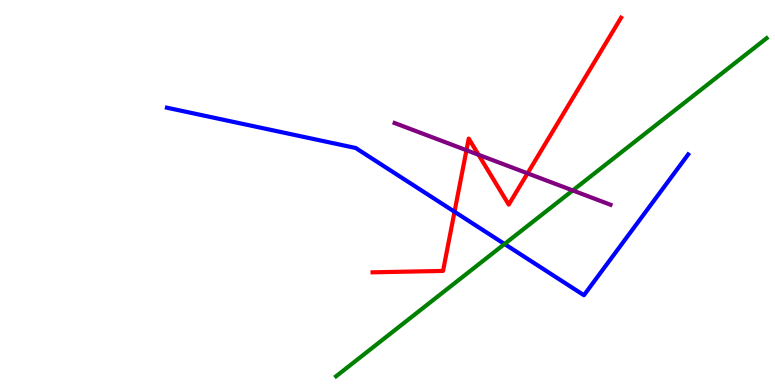[{'lines': ['blue', 'red'], 'intersections': [{'x': 5.86, 'y': 4.5}]}, {'lines': ['green', 'red'], 'intersections': []}, {'lines': ['purple', 'red'], 'intersections': [{'x': 6.02, 'y': 6.1}, {'x': 6.17, 'y': 5.98}, {'x': 6.81, 'y': 5.5}]}, {'lines': ['blue', 'green'], 'intersections': [{'x': 6.51, 'y': 3.66}]}, {'lines': ['blue', 'purple'], 'intersections': []}, {'lines': ['green', 'purple'], 'intersections': [{'x': 7.39, 'y': 5.05}]}]